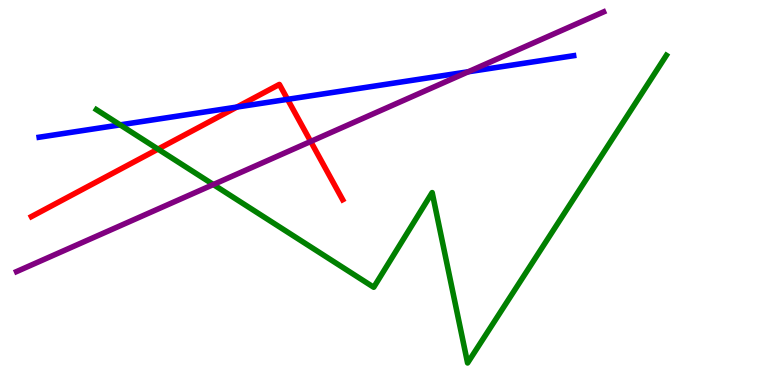[{'lines': ['blue', 'red'], 'intersections': [{'x': 3.06, 'y': 7.22}, {'x': 3.71, 'y': 7.42}]}, {'lines': ['green', 'red'], 'intersections': [{'x': 2.04, 'y': 6.13}]}, {'lines': ['purple', 'red'], 'intersections': [{'x': 4.01, 'y': 6.33}]}, {'lines': ['blue', 'green'], 'intersections': [{'x': 1.55, 'y': 6.76}]}, {'lines': ['blue', 'purple'], 'intersections': [{'x': 6.04, 'y': 8.14}]}, {'lines': ['green', 'purple'], 'intersections': [{'x': 2.75, 'y': 5.21}]}]